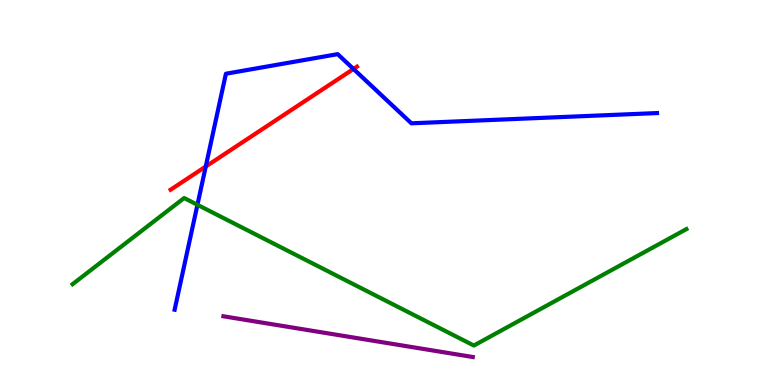[{'lines': ['blue', 'red'], 'intersections': [{'x': 2.65, 'y': 5.67}, {'x': 4.56, 'y': 8.21}]}, {'lines': ['green', 'red'], 'intersections': []}, {'lines': ['purple', 'red'], 'intersections': []}, {'lines': ['blue', 'green'], 'intersections': [{'x': 2.55, 'y': 4.68}]}, {'lines': ['blue', 'purple'], 'intersections': []}, {'lines': ['green', 'purple'], 'intersections': []}]